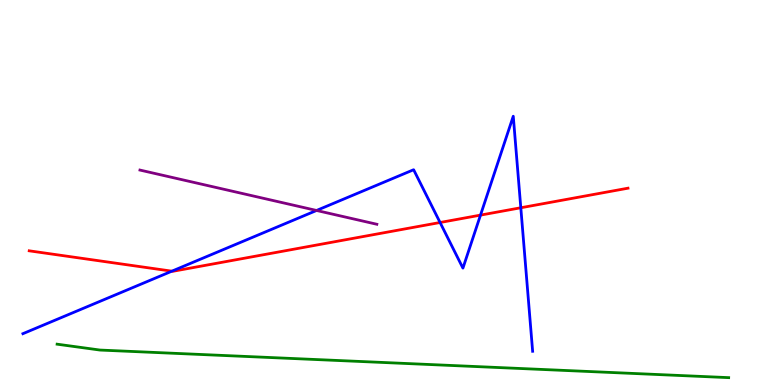[{'lines': ['blue', 'red'], 'intersections': [{'x': 2.22, 'y': 2.96}, {'x': 5.68, 'y': 4.22}, {'x': 6.2, 'y': 4.41}, {'x': 6.72, 'y': 4.6}]}, {'lines': ['green', 'red'], 'intersections': []}, {'lines': ['purple', 'red'], 'intersections': []}, {'lines': ['blue', 'green'], 'intersections': []}, {'lines': ['blue', 'purple'], 'intersections': [{'x': 4.08, 'y': 4.53}]}, {'lines': ['green', 'purple'], 'intersections': []}]